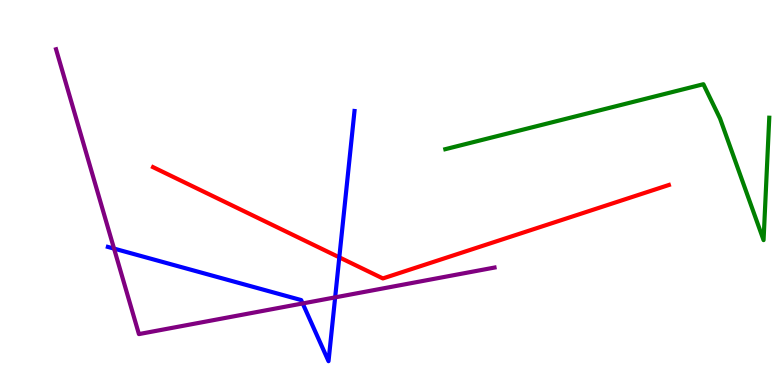[{'lines': ['blue', 'red'], 'intersections': [{'x': 4.38, 'y': 3.32}]}, {'lines': ['green', 'red'], 'intersections': []}, {'lines': ['purple', 'red'], 'intersections': []}, {'lines': ['blue', 'green'], 'intersections': []}, {'lines': ['blue', 'purple'], 'intersections': [{'x': 1.47, 'y': 3.54}, {'x': 3.91, 'y': 2.12}, {'x': 4.32, 'y': 2.28}]}, {'lines': ['green', 'purple'], 'intersections': []}]